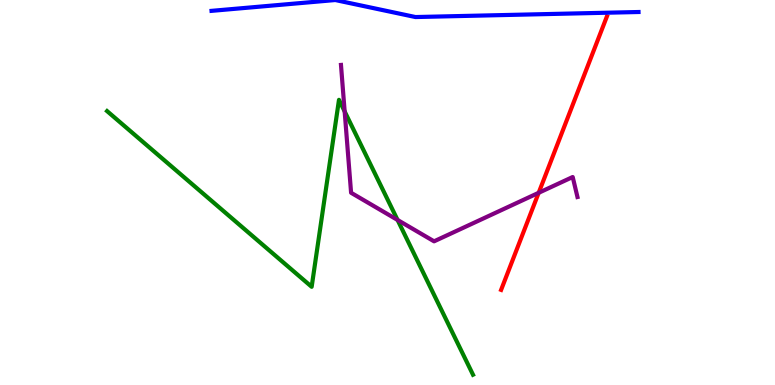[{'lines': ['blue', 'red'], 'intersections': []}, {'lines': ['green', 'red'], 'intersections': []}, {'lines': ['purple', 'red'], 'intersections': [{'x': 6.95, 'y': 4.99}]}, {'lines': ['blue', 'green'], 'intersections': []}, {'lines': ['blue', 'purple'], 'intersections': []}, {'lines': ['green', 'purple'], 'intersections': [{'x': 4.45, 'y': 7.11}, {'x': 5.13, 'y': 4.29}]}]